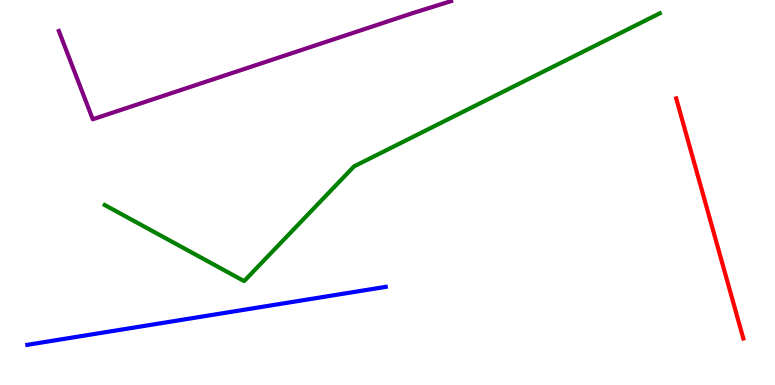[{'lines': ['blue', 'red'], 'intersections': []}, {'lines': ['green', 'red'], 'intersections': []}, {'lines': ['purple', 'red'], 'intersections': []}, {'lines': ['blue', 'green'], 'intersections': []}, {'lines': ['blue', 'purple'], 'intersections': []}, {'lines': ['green', 'purple'], 'intersections': []}]